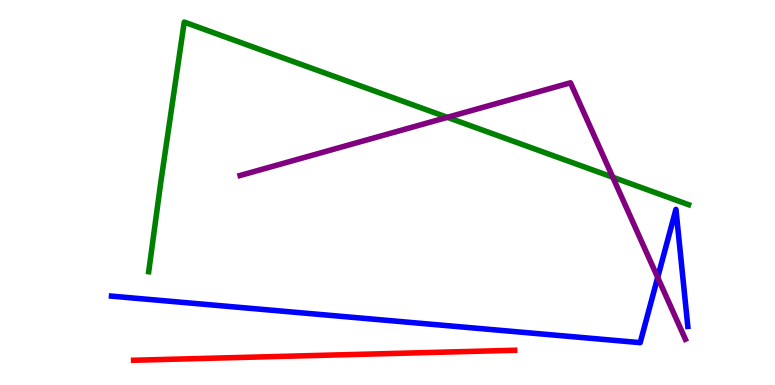[{'lines': ['blue', 'red'], 'intersections': []}, {'lines': ['green', 'red'], 'intersections': []}, {'lines': ['purple', 'red'], 'intersections': []}, {'lines': ['blue', 'green'], 'intersections': []}, {'lines': ['blue', 'purple'], 'intersections': [{'x': 8.49, 'y': 2.79}]}, {'lines': ['green', 'purple'], 'intersections': [{'x': 5.77, 'y': 6.95}, {'x': 7.91, 'y': 5.4}]}]